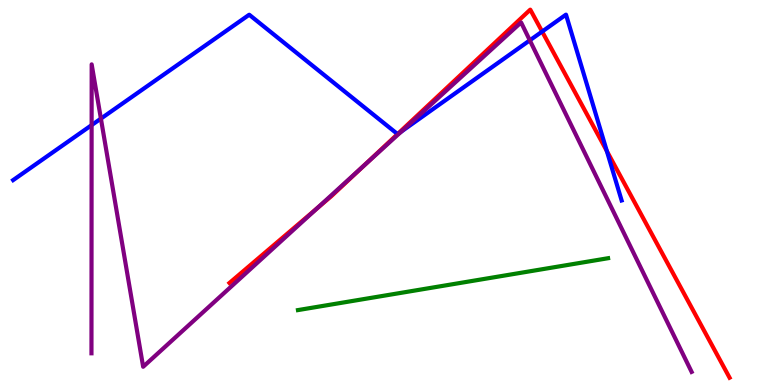[{'lines': ['blue', 'red'], 'intersections': [{'x': 5.13, 'y': 6.52}, {'x': 7.0, 'y': 9.18}, {'x': 7.83, 'y': 6.08}]}, {'lines': ['green', 'red'], 'intersections': []}, {'lines': ['purple', 'red'], 'intersections': [{'x': 4.09, 'y': 4.58}, {'x': 4.69, 'y': 5.69}]}, {'lines': ['blue', 'green'], 'intersections': []}, {'lines': ['blue', 'purple'], 'intersections': [{'x': 1.18, 'y': 6.75}, {'x': 1.3, 'y': 6.92}, {'x': 5.18, 'y': 6.58}, {'x': 6.84, 'y': 8.95}]}, {'lines': ['green', 'purple'], 'intersections': []}]